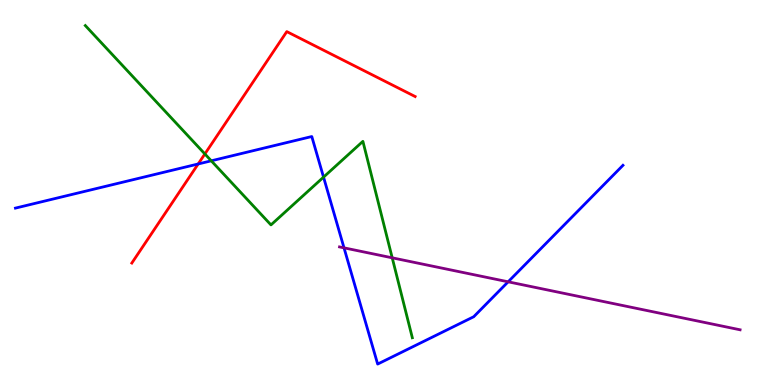[{'lines': ['blue', 'red'], 'intersections': [{'x': 2.56, 'y': 5.74}]}, {'lines': ['green', 'red'], 'intersections': [{'x': 2.64, 'y': 6.0}]}, {'lines': ['purple', 'red'], 'intersections': []}, {'lines': ['blue', 'green'], 'intersections': [{'x': 2.73, 'y': 5.82}, {'x': 4.17, 'y': 5.4}]}, {'lines': ['blue', 'purple'], 'intersections': [{'x': 4.44, 'y': 3.56}, {'x': 6.56, 'y': 2.68}]}, {'lines': ['green', 'purple'], 'intersections': [{'x': 5.06, 'y': 3.3}]}]